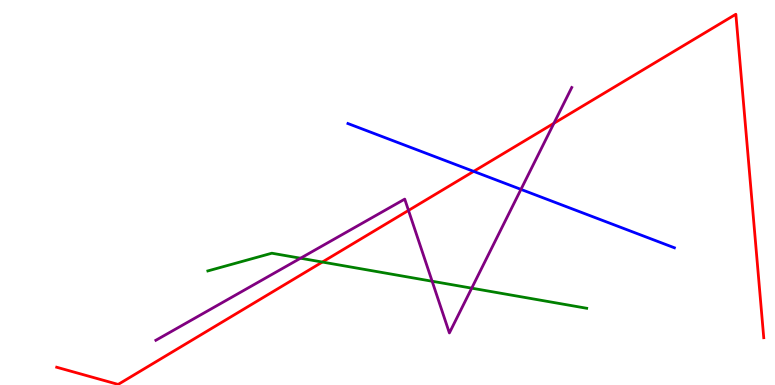[{'lines': ['blue', 'red'], 'intersections': [{'x': 6.11, 'y': 5.55}]}, {'lines': ['green', 'red'], 'intersections': [{'x': 4.16, 'y': 3.19}]}, {'lines': ['purple', 'red'], 'intersections': [{'x': 5.27, 'y': 4.53}, {'x': 7.15, 'y': 6.8}]}, {'lines': ['blue', 'green'], 'intersections': []}, {'lines': ['blue', 'purple'], 'intersections': [{'x': 6.72, 'y': 5.08}]}, {'lines': ['green', 'purple'], 'intersections': [{'x': 3.88, 'y': 3.29}, {'x': 5.58, 'y': 2.7}, {'x': 6.09, 'y': 2.52}]}]